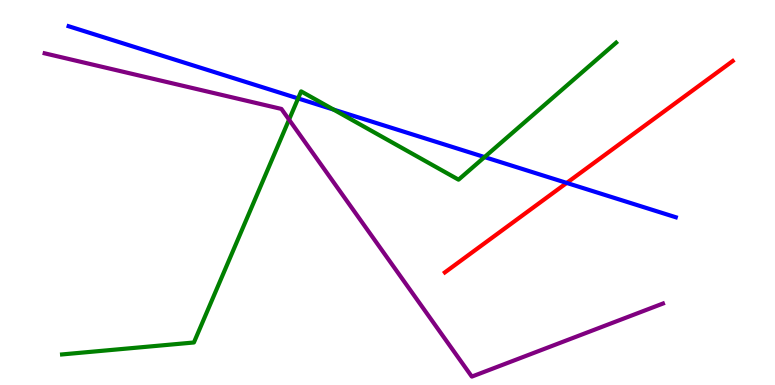[{'lines': ['blue', 'red'], 'intersections': [{'x': 7.31, 'y': 5.25}]}, {'lines': ['green', 'red'], 'intersections': []}, {'lines': ['purple', 'red'], 'intersections': []}, {'lines': ['blue', 'green'], 'intersections': [{'x': 3.85, 'y': 7.44}, {'x': 4.3, 'y': 7.15}, {'x': 6.25, 'y': 5.92}]}, {'lines': ['blue', 'purple'], 'intersections': []}, {'lines': ['green', 'purple'], 'intersections': [{'x': 3.73, 'y': 6.89}]}]